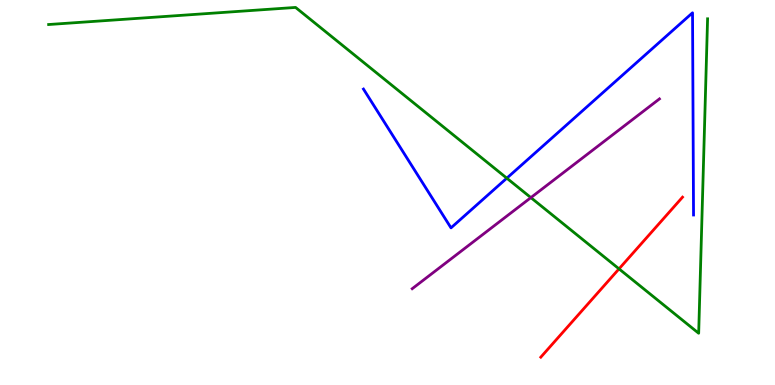[{'lines': ['blue', 'red'], 'intersections': []}, {'lines': ['green', 'red'], 'intersections': [{'x': 7.99, 'y': 3.02}]}, {'lines': ['purple', 'red'], 'intersections': []}, {'lines': ['blue', 'green'], 'intersections': [{'x': 6.54, 'y': 5.37}]}, {'lines': ['blue', 'purple'], 'intersections': []}, {'lines': ['green', 'purple'], 'intersections': [{'x': 6.85, 'y': 4.87}]}]